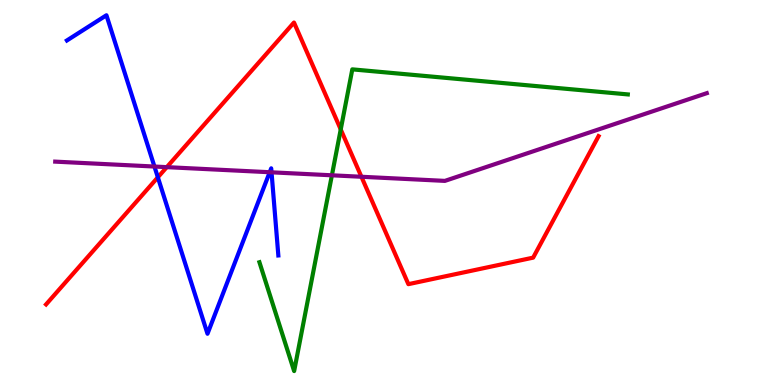[{'lines': ['blue', 'red'], 'intersections': [{'x': 2.04, 'y': 5.39}]}, {'lines': ['green', 'red'], 'intersections': [{'x': 4.4, 'y': 6.64}]}, {'lines': ['purple', 'red'], 'intersections': [{'x': 2.15, 'y': 5.66}, {'x': 4.66, 'y': 5.41}]}, {'lines': ['blue', 'green'], 'intersections': []}, {'lines': ['blue', 'purple'], 'intersections': [{'x': 1.99, 'y': 5.67}, {'x': 3.48, 'y': 5.53}, {'x': 3.5, 'y': 5.52}]}, {'lines': ['green', 'purple'], 'intersections': [{'x': 4.28, 'y': 5.45}]}]